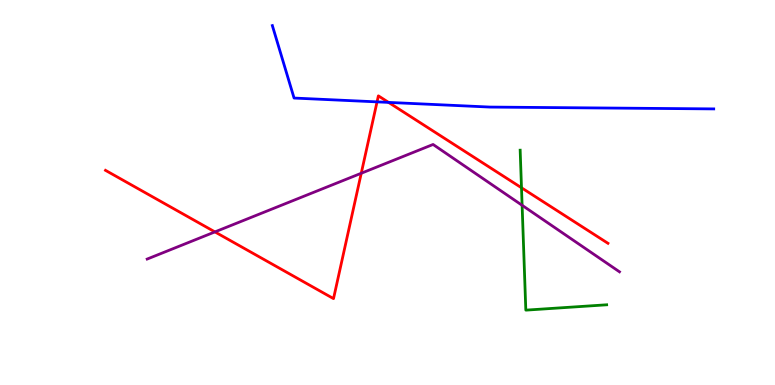[{'lines': ['blue', 'red'], 'intersections': [{'x': 4.87, 'y': 7.35}, {'x': 5.01, 'y': 7.34}]}, {'lines': ['green', 'red'], 'intersections': [{'x': 6.73, 'y': 5.12}]}, {'lines': ['purple', 'red'], 'intersections': [{'x': 2.77, 'y': 3.98}, {'x': 4.66, 'y': 5.5}]}, {'lines': ['blue', 'green'], 'intersections': []}, {'lines': ['blue', 'purple'], 'intersections': []}, {'lines': ['green', 'purple'], 'intersections': [{'x': 6.74, 'y': 4.67}]}]